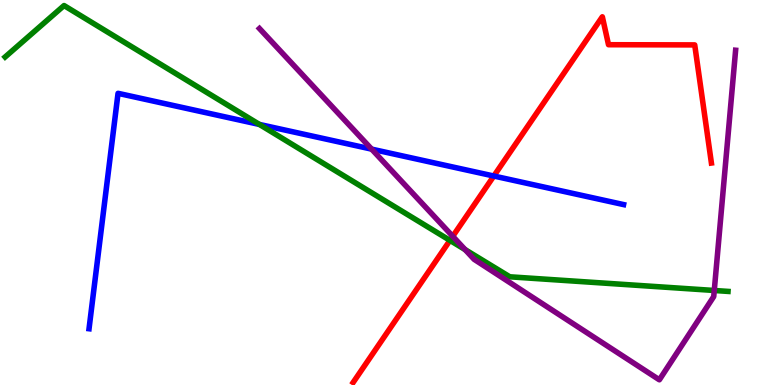[{'lines': ['blue', 'red'], 'intersections': [{'x': 6.37, 'y': 5.43}]}, {'lines': ['green', 'red'], 'intersections': [{'x': 5.81, 'y': 3.76}]}, {'lines': ['purple', 'red'], 'intersections': [{'x': 5.84, 'y': 3.86}]}, {'lines': ['blue', 'green'], 'intersections': [{'x': 3.35, 'y': 6.77}]}, {'lines': ['blue', 'purple'], 'intersections': [{'x': 4.8, 'y': 6.13}]}, {'lines': ['green', 'purple'], 'intersections': [{'x': 6.0, 'y': 3.52}, {'x': 9.22, 'y': 2.45}]}]